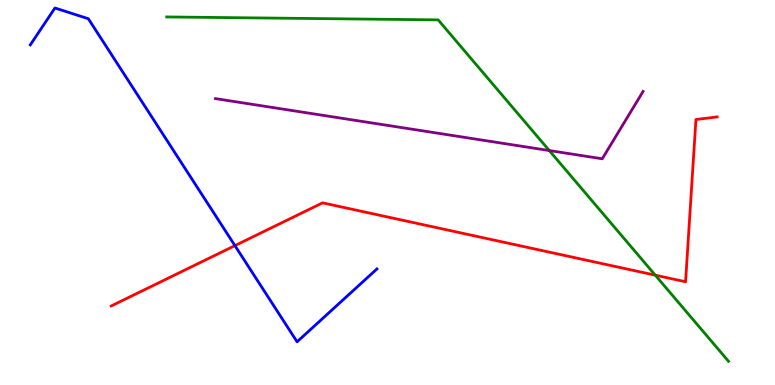[{'lines': ['blue', 'red'], 'intersections': [{'x': 3.03, 'y': 3.62}]}, {'lines': ['green', 'red'], 'intersections': [{'x': 8.46, 'y': 2.85}]}, {'lines': ['purple', 'red'], 'intersections': []}, {'lines': ['blue', 'green'], 'intersections': []}, {'lines': ['blue', 'purple'], 'intersections': []}, {'lines': ['green', 'purple'], 'intersections': [{'x': 7.09, 'y': 6.09}]}]